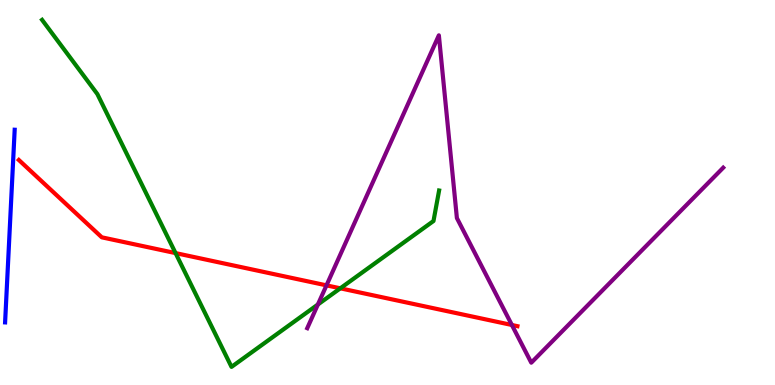[{'lines': ['blue', 'red'], 'intersections': []}, {'lines': ['green', 'red'], 'intersections': [{'x': 2.27, 'y': 3.43}, {'x': 4.39, 'y': 2.51}]}, {'lines': ['purple', 'red'], 'intersections': [{'x': 4.21, 'y': 2.59}, {'x': 6.6, 'y': 1.56}]}, {'lines': ['blue', 'green'], 'intersections': []}, {'lines': ['blue', 'purple'], 'intersections': []}, {'lines': ['green', 'purple'], 'intersections': [{'x': 4.1, 'y': 2.09}]}]